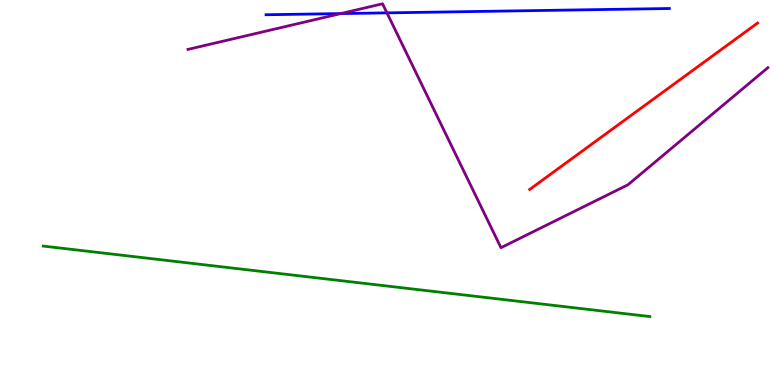[{'lines': ['blue', 'red'], 'intersections': []}, {'lines': ['green', 'red'], 'intersections': []}, {'lines': ['purple', 'red'], 'intersections': []}, {'lines': ['blue', 'green'], 'intersections': []}, {'lines': ['blue', 'purple'], 'intersections': [{'x': 4.4, 'y': 9.65}, {'x': 4.99, 'y': 9.67}]}, {'lines': ['green', 'purple'], 'intersections': []}]